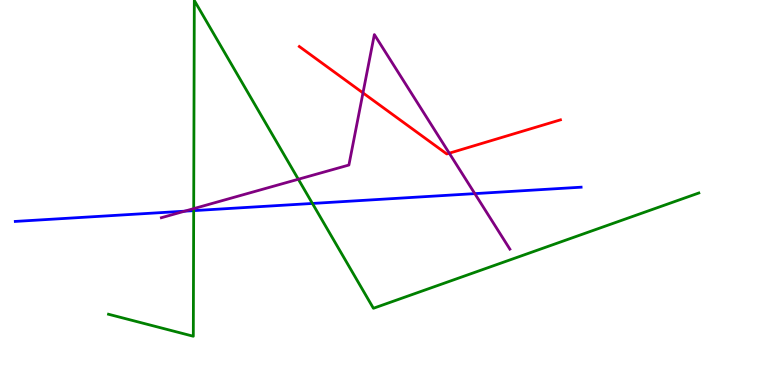[{'lines': ['blue', 'red'], 'intersections': []}, {'lines': ['green', 'red'], 'intersections': []}, {'lines': ['purple', 'red'], 'intersections': [{'x': 4.68, 'y': 7.59}, {'x': 5.8, 'y': 6.02}]}, {'lines': ['blue', 'green'], 'intersections': [{'x': 2.5, 'y': 4.53}, {'x': 4.03, 'y': 4.72}]}, {'lines': ['blue', 'purple'], 'intersections': [{'x': 2.38, 'y': 4.51}, {'x': 6.13, 'y': 4.97}]}, {'lines': ['green', 'purple'], 'intersections': [{'x': 2.5, 'y': 4.58}, {'x': 3.85, 'y': 5.34}]}]